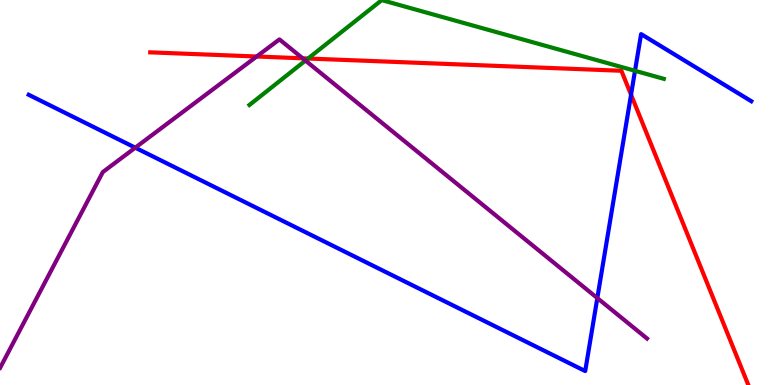[{'lines': ['blue', 'red'], 'intersections': [{'x': 8.14, 'y': 7.54}]}, {'lines': ['green', 'red'], 'intersections': [{'x': 3.98, 'y': 8.48}]}, {'lines': ['purple', 'red'], 'intersections': [{'x': 3.31, 'y': 8.53}, {'x': 3.91, 'y': 8.49}]}, {'lines': ['blue', 'green'], 'intersections': [{'x': 8.19, 'y': 8.16}]}, {'lines': ['blue', 'purple'], 'intersections': [{'x': 1.75, 'y': 6.16}, {'x': 7.71, 'y': 2.26}]}, {'lines': ['green', 'purple'], 'intersections': [{'x': 3.94, 'y': 8.43}]}]